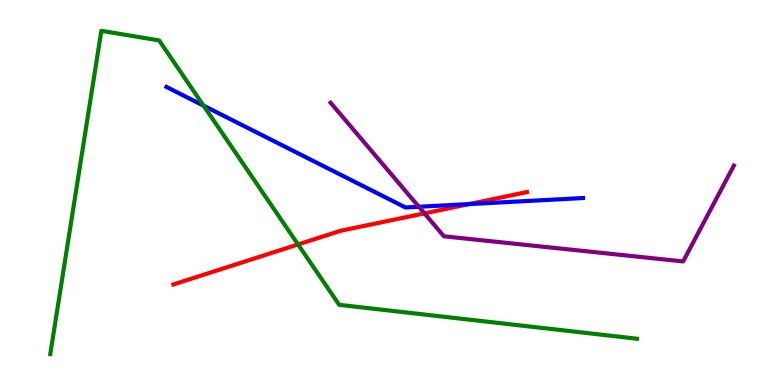[{'lines': ['blue', 'red'], 'intersections': [{'x': 6.05, 'y': 4.7}]}, {'lines': ['green', 'red'], 'intersections': [{'x': 3.85, 'y': 3.65}]}, {'lines': ['purple', 'red'], 'intersections': [{'x': 5.48, 'y': 4.46}]}, {'lines': ['blue', 'green'], 'intersections': [{'x': 2.63, 'y': 7.26}]}, {'lines': ['blue', 'purple'], 'intersections': [{'x': 5.4, 'y': 4.63}]}, {'lines': ['green', 'purple'], 'intersections': []}]